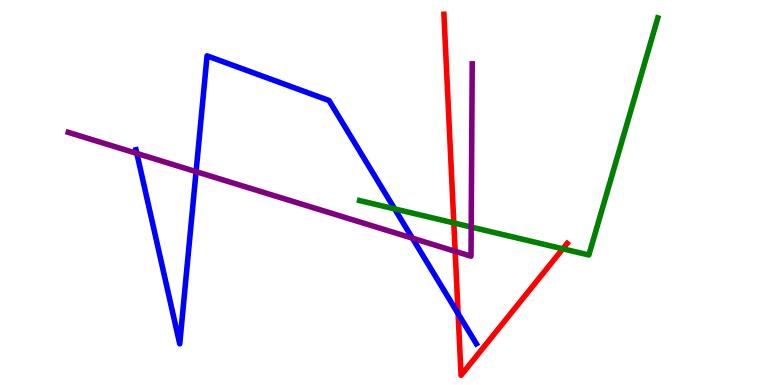[{'lines': ['blue', 'red'], 'intersections': [{'x': 5.91, 'y': 1.85}]}, {'lines': ['green', 'red'], 'intersections': [{'x': 5.86, 'y': 4.21}, {'x': 7.26, 'y': 3.54}]}, {'lines': ['purple', 'red'], 'intersections': [{'x': 5.87, 'y': 3.47}]}, {'lines': ['blue', 'green'], 'intersections': [{'x': 5.09, 'y': 4.57}]}, {'lines': ['blue', 'purple'], 'intersections': [{'x': 1.77, 'y': 6.01}, {'x': 2.53, 'y': 5.54}, {'x': 5.32, 'y': 3.81}]}, {'lines': ['green', 'purple'], 'intersections': [{'x': 6.08, 'y': 4.1}]}]